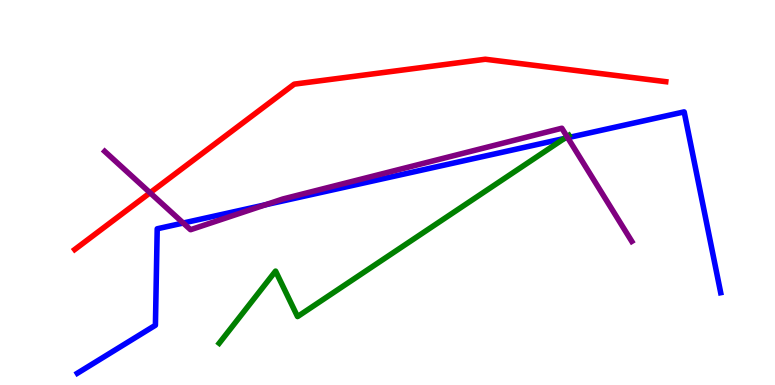[{'lines': ['blue', 'red'], 'intersections': []}, {'lines': ['green', 'red'], 'intersections': []}, {'lines': ['purple', 'red'], 'intersections': [{'x': 1.94, 'y': 4.99}]}, {'lines': ['blue', 'green'], 'intersections': [{'x': 7.28, 'y': 6.4}]}, {'lines': ['blue', 'purple'], 'intersections': [{'x': 2.36, 'y': 4.21}, {'x': 3.43, 'y': 4.68}, {'x': 7.33, 'y': 6.42}]}, {'lines': ['green', 'purple'], 'intersections': [{'x': 7.32, 'y': 6.45}]}]